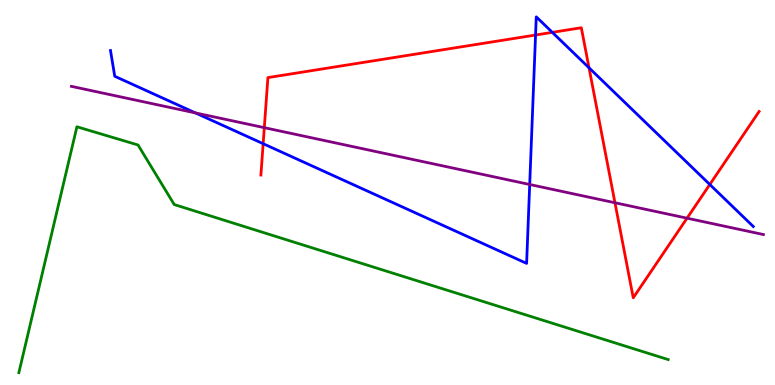[{'lines': ['blue', 'red'], 'intersections': [{'x': 3.4, 'y': 6.27}, {'x': 6.91, 'y': 9.09}, {'x': 7.13, 'y': 9.16}, {'x': 7.6, 'y': 8.24}, {'x': 9.16, 'y': 5.21}]}, {'lines': ['green', 'red'], 'intersections': []}, {'lines': ['purple', 'red'], 'intersections': [{'x': 3.41, 'y': 6.68}, {'x': 7.94, 'y': 4.73}, {'x': 8.86, 'y': 4.33}]}, {'lines': ['blue', 'green'], 'intersections': []}, {'lines': ['blue', 'purple'], 'intersections': [{'x': 2.52, 'y': 7.07}, {'x': 6.83, 'y': 5.21}]}, {'lines': ['green', 'purple'], 'intersections': []}]